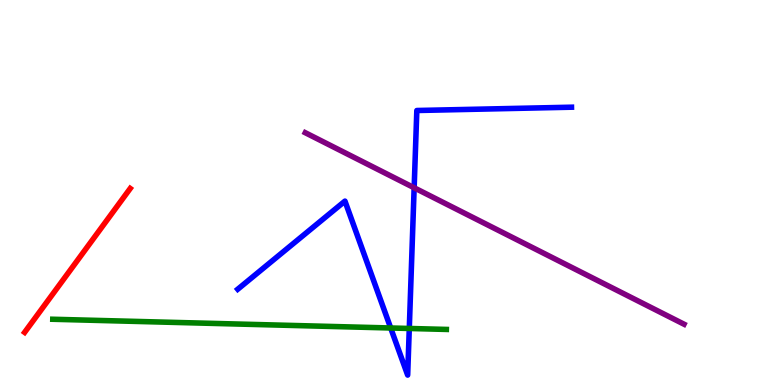[{'lines': ['blue', 'red'], 'intersections': []}, {'lines': ['green', 'red'], 'intersections': []}, {'lines': ['purple', 'red'], 'intersections': []}, {'lines': ['blue', 'green'], 'intersections': [{'x': 5.04, 'y': 1.48}, {'x': 5.28, 'y': 1.47}]}, {'lines': ['blue', 'purple'], 'intersections': [{'x': 5.34, 'y': 5.12}]}, {'lines': ['green', 'purple'], 'intersections': []}]